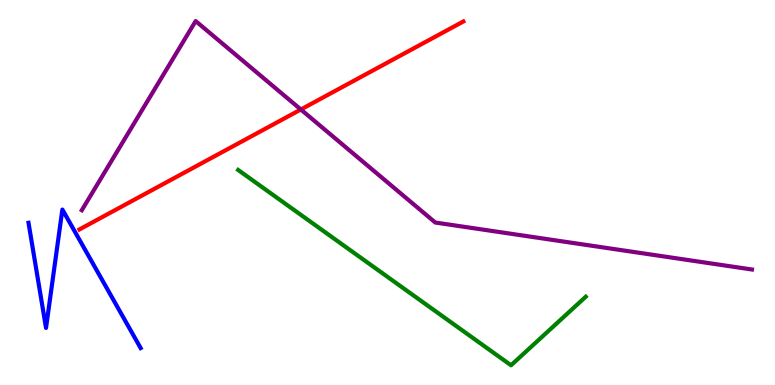[{'lines': ['blue', 'red'], 'intersections': []}, {'lines': ['green', 'red'], 'intersections': []}, {'lines': ['purple', 'red'], 'intersections': [{'x': 3.88, 'y': 7.16}]}, {'lines': ['blue', 'green'], 'intersections': []}, {'lines': ['blue', 'purple'], 'intersections': []}, {'lines': ['green', 'purple'], 'intersections': []}]